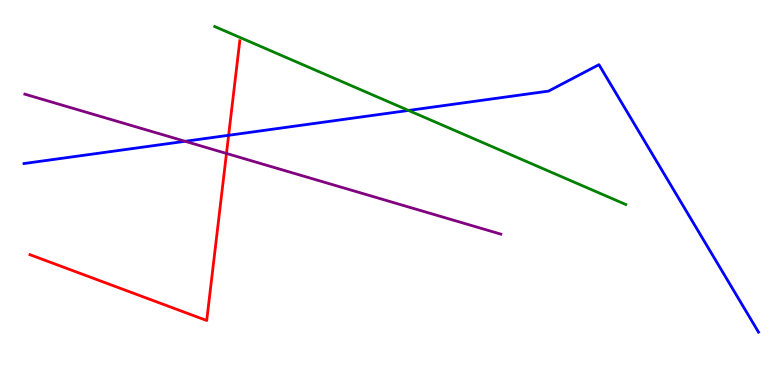[{'lines': ['blue', 'red'], 'intersections': [{'x': 2.95, 'y': 6.49}]}, {'lines': ['green', 'red'], 'intersections': []}, {'lines': ['purple', 'red'], 'intersections': [{'x': 2.92, 'y': 6.01}]}, {'lines': ['blue', 'green'], 'intersections': [{'x': 5.27, 'y': 7.13}]}, {'lines': ['blue', 'purple'], 'intersections': [{'x': 2.39, 'y': 6.33}]}, {'lines': ['green', 'purple'], 'intersections': []}]